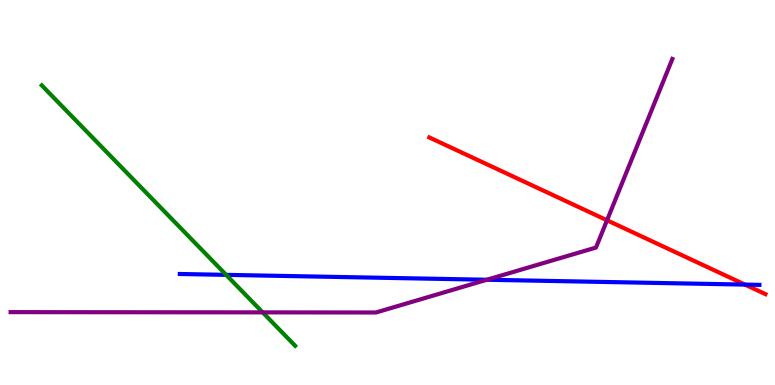[{'lines': ['blue', 'red'], 'intersections': [{'x': 9.61, 'y': 2.61}]}, {'lines': ['green', 'red'], 'intersections': []}, {'lines': ['purple', 'red'], 'intersections': [{'x': 7.83, 'y': 4.28}]}, {'lines': ['blue', 'green'], 'intersections': [{'x': 2.92, 'y': 2.86}]}, {'lines': ['blue', 'purple'], 'intersections': [{'x': 6.28, 'y': 2.73}]}, {'lines': ['green', 'purple'], 'intersections': [{'x': 3.39, 'y': 1.89}]}]